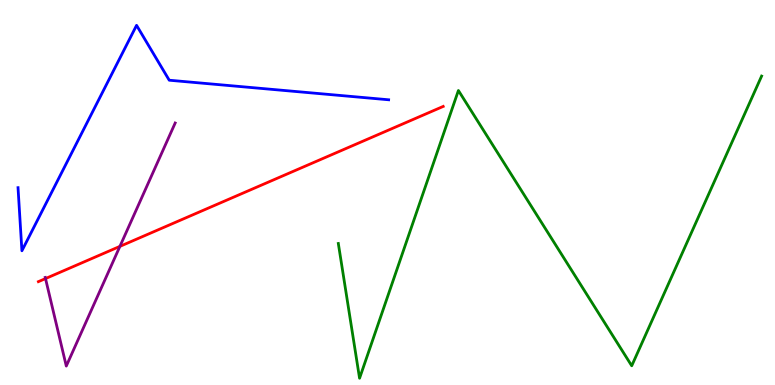[{'lines': ['blue', 'red'], 'intersections': []}, {'lines': ['green', 'red'], 'intersections': []}, {'lines': ['purple', 'red'], 'intersections': [{'x': 0.587, 'y': 2.76}, {'x': 1.55, 'y': 3.6}]}, {'lines': ['blue', 'green'], 'intersections': []}, {'lines': ['blue', 'purple'], 'intersections': []}, {'lines': ['green', 'purple'], 'intersections': []}]